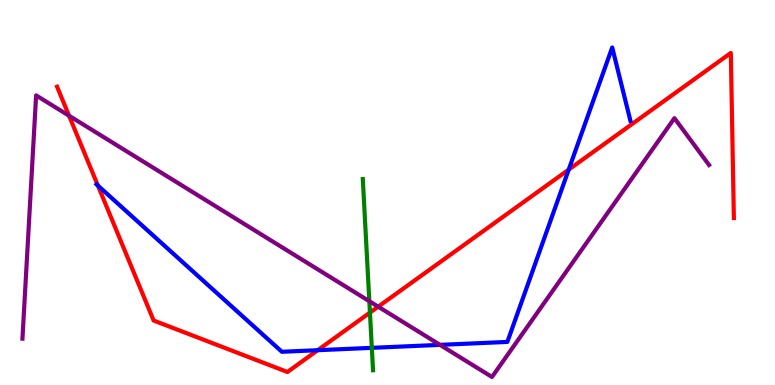[{'lines': ['blue', 'red'], 'intersections': [{'x': 1.26, 'y': 5.18}, {'x': 4.1, 'y': 0.904}, {'x': 7.34, 'y': 5.59}]}, {'lines': ['green', 'red'], 'intersections': [{'x': 4.77, 'y': 1.88}]}, {'lines': ['purple', 'red'], 'intersections': [{'x': 0.891, 'y': 6.99}, {'x': 4.88, 'y': 2.03}]}, {'lines': ['blue', 'green'], 'intersections': [{'x': 4.8, 'y': 0.965}]}, {'lines': ['blue', 'purple'], 'intersections': [{'x': 5.68, 'y': 1.04}]}, {'lines': ['green', 'purple'], 'intersections': [{'x': 4.77, 'y': 2.18}]}]